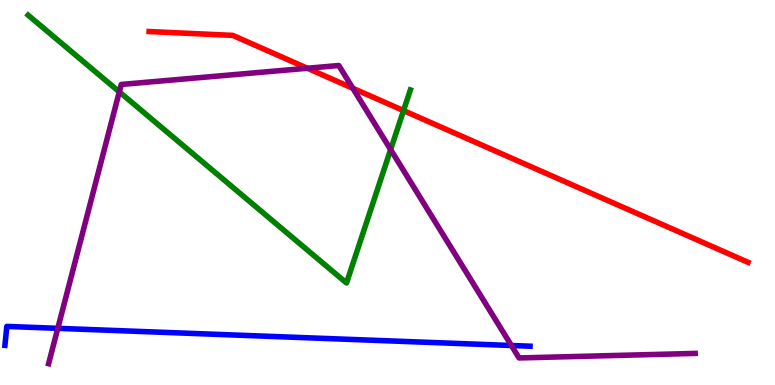[{'lines': ['blue', 'red'], 'intersections': []}, {'lines': ['green', 'red'], 'intersections': [{'x': 5.21, 'y': 7.13}]}, {'lines': ['purple', 'red'], 'intersections': [{'x': 3.97, 'y': 8.23}, {'x': 4.55, 'y': 7.71}]}, {'lines': ['blue', 'green'], 'intersections': []}, {'lines': ['blue', 'purple'], 'intersections': [{'x': 0.746, 'y': 1.47}, {'x': 6.6, 'y': 1.03}]}, {'lines': ['green', 'purple'], 'intersections': [{'x': 1.54, 'y': 7.61}, {'x': 5.04, 'y': 6.11}]}]